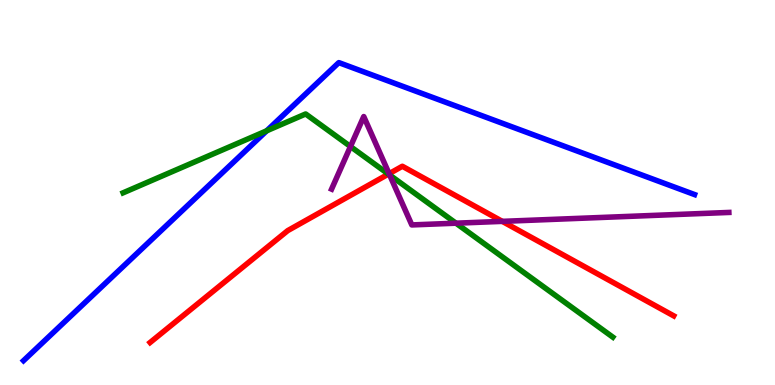[{'lines': ['blue', 'red'], 'intersections': []}, {'lines': ['green', 'red'], 'intersections': [{'x': 5.01, 'y': 5.48}]}, {'lines': ['purple', 'red'], 'intersections': [{'x': 5.02, 'y': 5.49}, {'x': 6.48, 'y': 4.25}]}, {'lines': ['blue', 'green'], 'intersections': [{'x': 3.44, 'y': 6.6}]}, {'lines': ['blue', 'purple'], 'intersections': []}, {'lines': ['green', 'purple'], 'intersections': [{'x': 4.52, 'y': 6.19}, {'x': 5.03, 'y': 5.45}, {'x': 5.88, 'y': 4.2}]}]